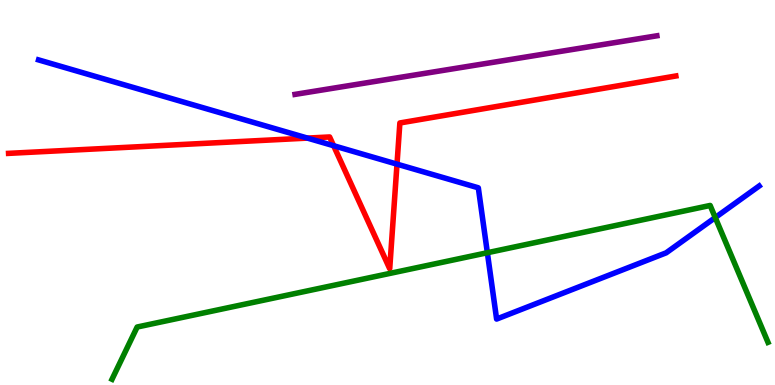[{'lines': ['blue', 'red'], 'intersections': [{'x': 3.97, 'y': 6.41}, {'x': 4.3, 'y': 6.22}, {'x': 5.12, 'y': 5.74}]}, {'lines': ['green', 'red'], 'intersections': []}, {'lines': ['purple', 'red'], 'intersections': []}, {'lines': ['blue', 'green'], 'intersections': [{'x': 6.29, 'y': 3.44}, {'x': 9.23, 'y': 4.35}]}, {'lines': ['blue', 'purple'], 'intersections': []}, {'lines': ['green', 'purple'], 'intersections': []}]